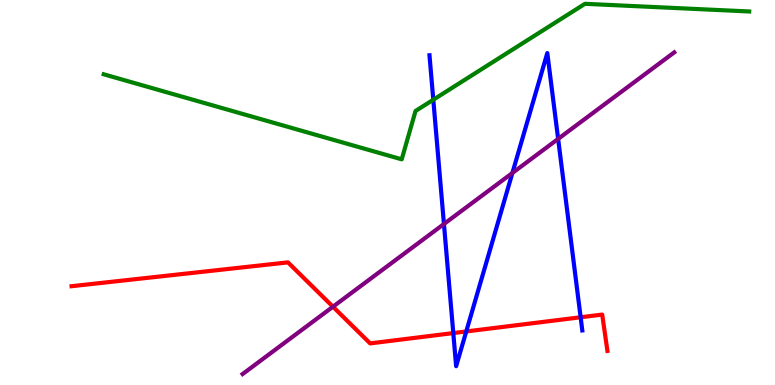[{'lines': ['blue', 'red'], 'intersections': [{'x': 5.85, 'y': 1.35}, {'x': 6.02, 'y': 1.39}, {'x': 7.49, 'y': 1.76}]}, {'lines': ['green', 'red'], 'intersections': []}, {'lines': ['purple', 'red'], 'intersections': [{'x': 4.3, 'y': 2.03}]}, {'lines': ['blue', 'green'], 'intersections': [{'x': 5.59, 'y': 7.41}]}, {'lines': ['blue', 'purple'], 'intersections': [{'x': 5.73, 'y': 4.18}, {'x': 6.61, 'y': 5.51}, {'x': 7.2, 'y': 6.39}]}, {'lines': ['green', 'purple'], 'intersections': []}]